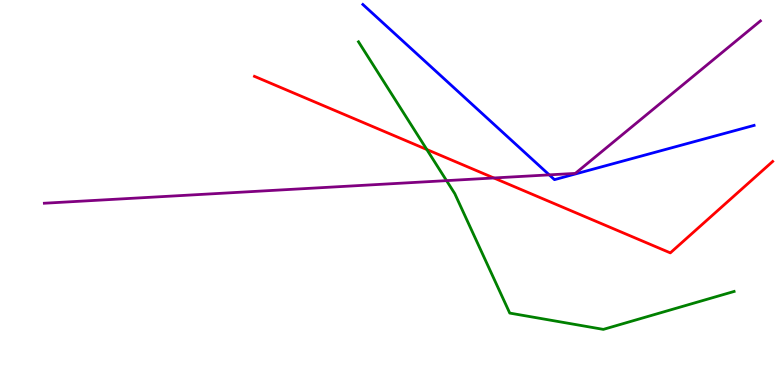[{'lines': ['blue', 'red'], 'intersections': []}, {'lines': ['green', 'red'], 'intersections': [{'x': 5.51, 'y': 6.12}]}, {'lines': ['purple', 'red'], 'intersections': [{'x': 6.37, 'y': 5.38}]}, {'lines': ['blue', 'green'], 'intersections': []}, {'lines': ['blue', 'purple'], 'intersections': [{'x': 7.09, 'y': 5.46}]}, {'lines': ['green', 'purple'], 'intersections': [{'x': 5.76, 'y': 5.31}]}]